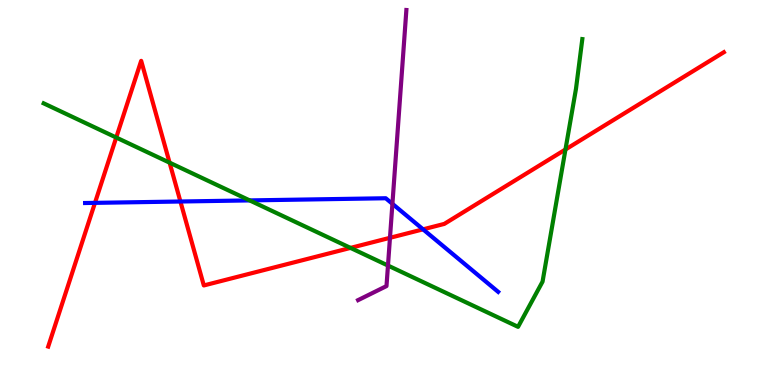[{'lines': ['blue', 'red'], 'intersections': [{'x': 1.23, 'y': 4.73}, {'x': 2.33, 'y': 4.77}, {'x': 5.46, 'y': 4.04}]}, {'lines': ['green', 'red'], 'intersections': [{'x': 1.5, 'y': 6.43}, {'x': 2.19, 'y': 5.78}, {'x': 4.52, 'y': 3.56}, {'x': 7.3, 'y': 6.12}]}, {'lines': ['purple', 'red'], 'intersections': [{'x': 5.03, 'y': 3.82}]}, {'lines': ['blue', 'green'], 'intersections': [{'x': 3.22, 'y': 4.79}]}, {'lines': ['blue', 'purple'], 'intersections': [{'x': 5.06, 'y': 4.71}]}, {'lines': ['green', 'purple'], 'intersections': [{'x': 5.01, 'y': 3.1}]}]